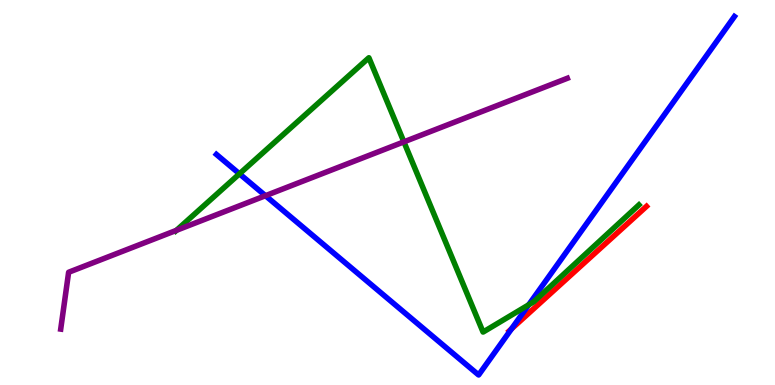[{'lines': ['blue', 'red'], 'intersections': [{'x': 6.6, 'y': 1.46}]}, {'lines': ['green', 'red'], 'intersections': []}, {'lines': ['purple', 'red'], 'intersections': []}, {'lines': ['blue', 'green'], 'intersections': [{'x': 3.09, 'y': 5.49}, {'x': 6.82, 'y': 2.08}]}, {'lines': ['blue', 'purple'], 'intersections': [{'x': 3.43, 'y': 4.92}]}, {'lines': ['green', 'purple'], 'intersections': [{'x': 2.28, 'y': 4.02}, {'x': 5.21, 'y': 6.32}]}]